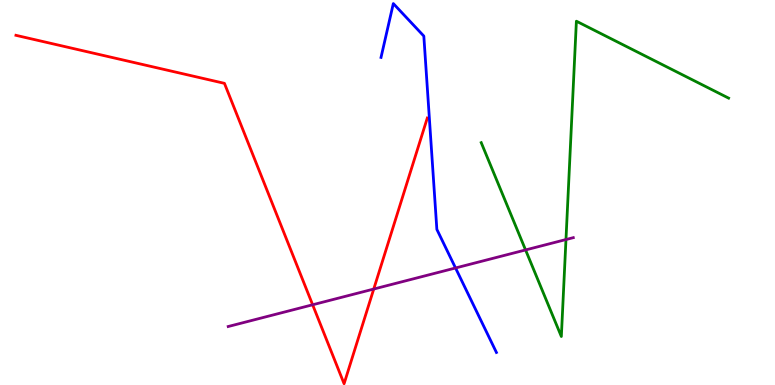[{'lines': ['blue', 'red'], 'intersections': []}, {'lines': ['green', 'red'], 'intersections': []}, {'lines': ['purple', 'red'], 'intersections': [{'x': 4.03, 'y': 2.08}, {'x': 4.82, 'y': 2.49}]}, {'lines': ['blue', 'green'], 'intersections': []}, {'lines': ['blue', 'purple'], 'intersections': [{'x': 5.88, 'y': 3.04}]}, {'lines': ['green', 'purple'], 'intersections': [{'x': 6.78, 'y': 3.51}, {'x': 7.3, 'y': 3.78}]}]